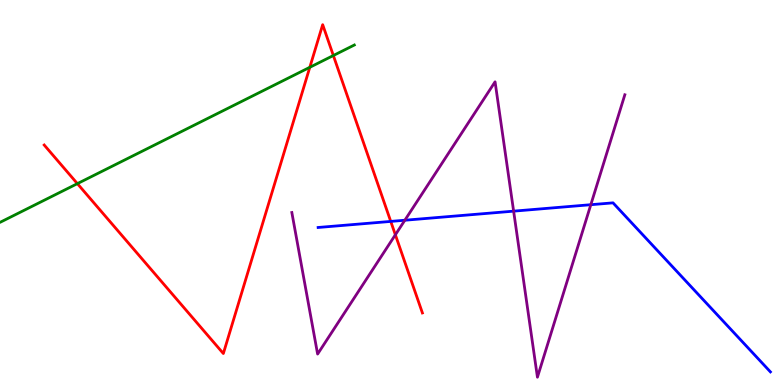[{'lines': ['blue', 'red'], 'intersections': [{'x': 5.04, 'y': 4.25}]}, {'lines': ['green', 'red'], 'intersections': [{'x': 0.999, 'y': 5.23}, {'x': 4.0, 'y': 8.25}, {'x': 4.3, 'y': 8.56}]}, {'lines': ['purple', 'red'], 'intersections': [{'x': 5.1, 'y': 3.9}]}, {'lines': ['blue', 'green'], 'intersections': []}, {'lines': ['blue', 'purple'], 'intersections': [{'x': 5.22, 'y': 4.28}, {'x': 6.63, 'y': 4.52}, {'x': 7.62, 'y': 4.68}]}, {'lines': ['green', 'purple'], 'intersections': []}]